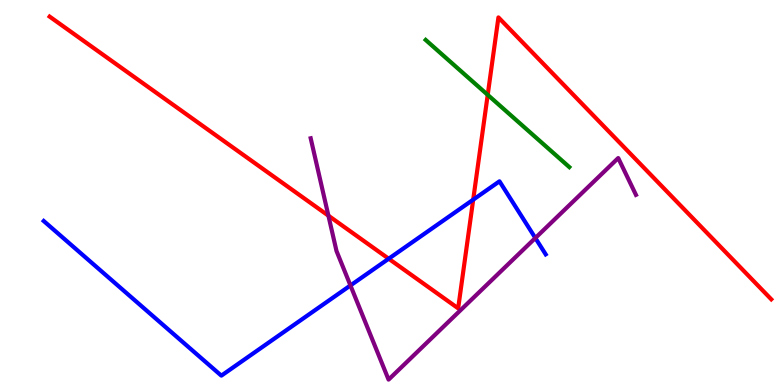[{'lines': ['blue', 'red'], 'intersections': [{'x': 5.02, 'y': 3.28}, {'x': 6.11, 'y': 4.81}]}, {'lines': ['green', 'red'], 'intersections': [{'x': 6.29, 'y': 7.54}]}, {'lines': ['purple', 'red'], 'intersections': [{'x': 4.24, 'y': 4.4}]}, {'lines': ['blue', 'green'], 'intersections': []}, {'lines': ['blue', 'purple'], 'intersections': [{'x': 4.52, 'y': 2.59}, {'x': 6.91, 'y': 3.82}]}, {'lines': ['green', 'purple'], 'intersections': []}]